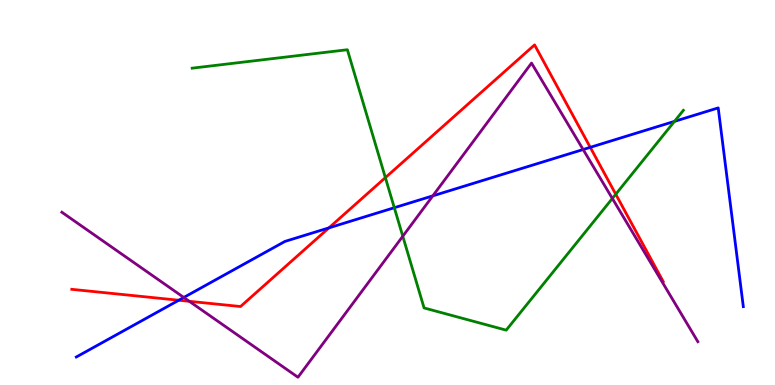[{'lines': ['blue', 'red'], 'intersections': [{'x': 2.31, 'y': 2.2}, {'x': 4.24, 'y': 4.08}, {'x': 7.62, 'y': 6.17}]}, {'lines': ['green', 'red'], 'intersections': [{'x': 4.97, 'y': 5.39}, {'x': 7.95, 'y': 4.95}]}, {'lines': ['purple', 'red'], 'intersections': [{'x': 2.44, 'y': 2.17}]}, {'lines': ['blue', 'green'], 'intersections': [{'x': 5.09, 'y': 4.6}, {'x': 8.7, 'y': 6.85}]}, {'lines': ['blue', 'purple'], 'intersections': [{'x': 2.37, 'y': 2.27}, {'x': 5.58, 'y': 4.91}, {'x': 7.52, 'y': 6.12}]}, {'lines': ['green', 'purple'], 'intersections': [{'x': 5.2, 'y': 3.86}, {'x': 7.9, 'y': 4.85}]}]